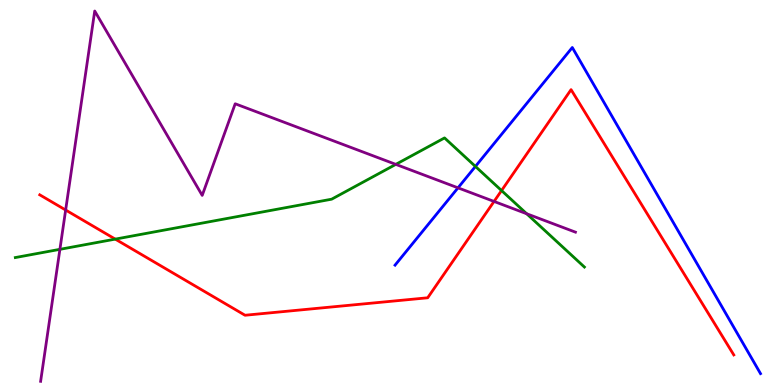[{'lines': ['blue', 'red'], 'intersections': []}, {'lines': ['green', 'red'], 'intersections': [{'x': 1.49, 'y': 3.79}, {'x': 6.47, 'y': 5.05}]}, {'lines': ['purple', 'red'], 'intersections': [{'x': 0.847, 'y': 4.55}, {'x': 6.37, 'y': 4.77}]}, {'lines': ['blue', 'green'], 'intersections': [{'x': 6.13, 'y': 5.68}]}, {'lines': ['blue', 'purple'], 'intersections': [{'x': 5.91, 'y': 5.12}]}, {'lines': ['green', 'purple'], 'intersections': [{'x': 0.773, 'y': 3.52}, {'x': 5.11, 'y': 5.73}, {'x': 6.8, 'y': 4.45}]}]